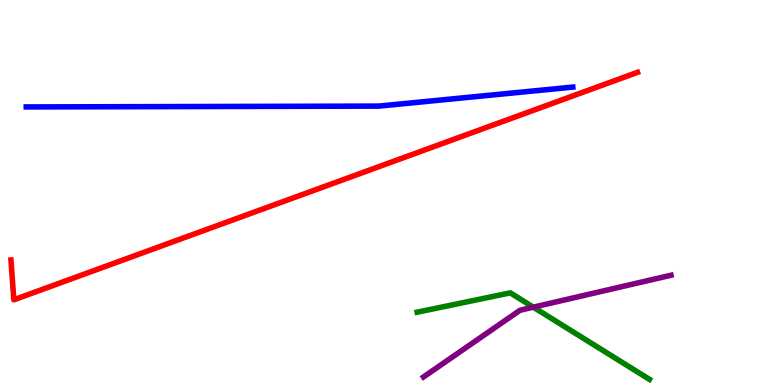[{'lines': ['blue', 'red'], 'intersections': []}, {'lines': ['green', 'red'], 'intersections': []}, {'lines': ['purple', 'red'], 'intersections': []}, {'lines': ['blue', 'green'], 'intersections': []}, {'lines': ['blue', 'purple'], 'intersections': []}, {'lines': ['green', 'purple'], 'intersections': [{'x': 6.88, 'y': 2.02}]}]